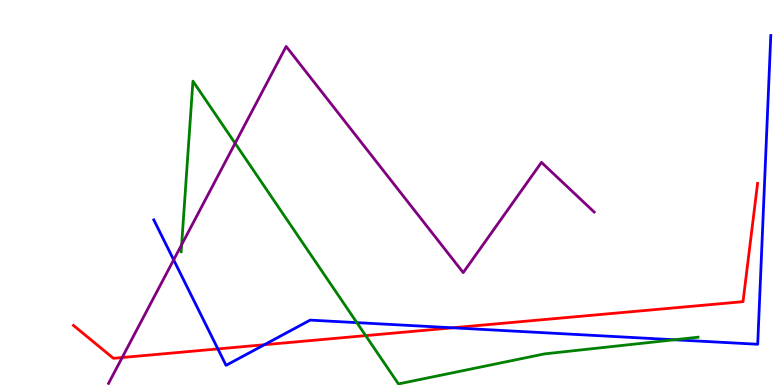[{'lines': ['blue', 'red'], 'intersections': [{'x': 2.81, 'y': 0.937}, {'x': 3.41, 'y': 1.05}, {'x': 5.84, 'y': 1.49}]}, {'lines': ['green', 'red'], 'intersections': [{'x': 4.72, 'y': 1.28}]}, {'lines': ['purple', 'red'], 'intersections': [{'x': 1.58, 'y': 0.714}]}, {'lines': ['blue', 'green'], 'intersections': [{'x': 4.6, 'y': 1.62}, {'x': 8.7, 'y': 1.17}]}, {'lines': ['blue', 'purple'], 'intersections': [{'x': 2.24, 'y': 3.25}]}, {'lines': ['green', 'purple'], 'intersections': [{'x': 2.34, 'y': 3.64}, {'x': 3.03, 'y': 6.28}]}]